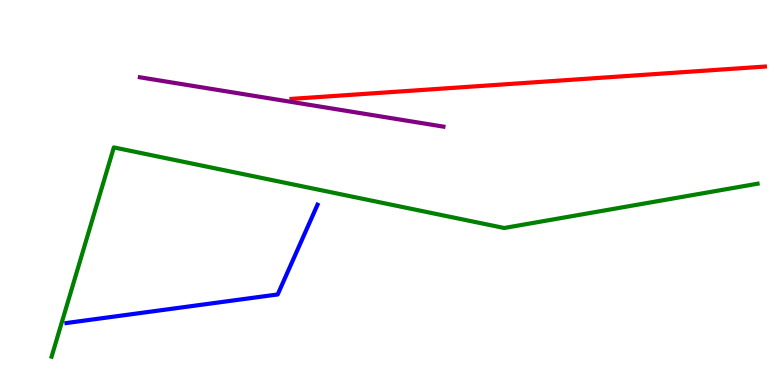[{'lines': ['blue', 'red'], 'intersections': []}, {'lines': ['green', 'red'], 'intersections': []}, {'lines': ['purple', 'red'], 'intersections': []}, {'lines': ['blue', 'green'], 'intersections': []}, {'lines': ['blue', 'purple'], 'intersections': []}, {'lines': ['green', 'purple'], 'intersections': []}]